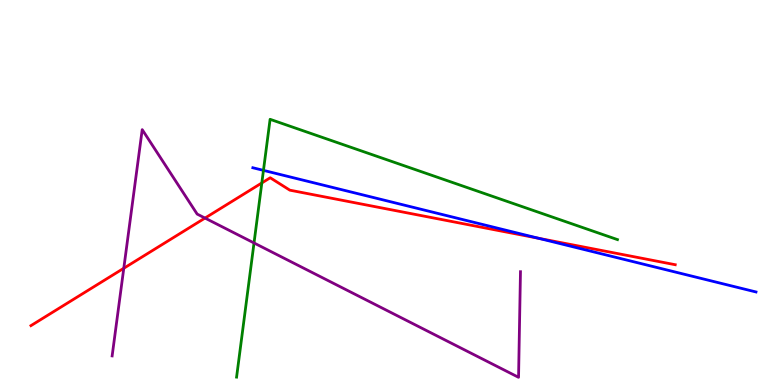[{'lines': ['blue', 'red'], 'intersections': [{'x': 6.95, 'y': 3.81}]}, {'lines': ['green', 'red'], 'intersections': [{'x': 3.38, 'y': 5.25}]}, {'lines': ['purple', 'red'], 'intersections': [{'x': 1.6, 'y': 3.03}, {'x': 2.65, 'y': 4.34}]}, {'lines': ['blue', 'green'], 'intersections': [{'x': 3.4, 'y': 5.57}]}, {'lines': ['blue', 'purple'], 'intersections': []}, {'lines': ['green', 'purple'], 'intersections': [{'x': 3.28, 'y': 3.69}]}]